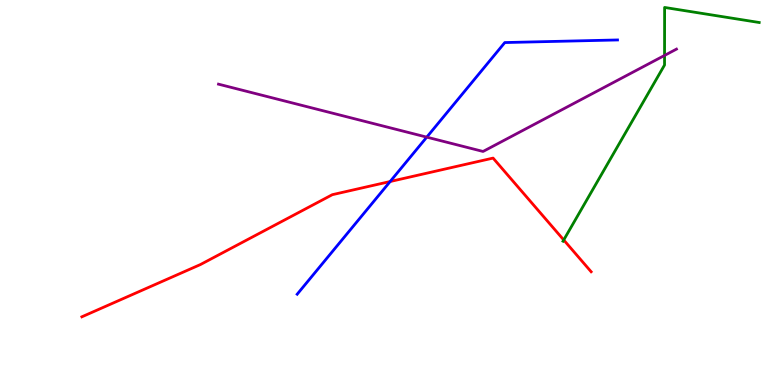[{'lines': ['blue', 'red'], 'intersections': [{'x': 5.03, 'y': 5.29}]}, {'lines': ['green', 'red'], 'intersections': [{'x': 7.27, 'y': 3.77}]}, {'lines': ['purple', 'red'], 'intersections': []}, {'lines': ['blue', 'green'], 'intersections': []}, {'lines': ['blue', 'purple'], 'intersections': [{'x': 5.51, 'y': 6.44}]}, {'lines': ['green', 'purple'], 'intersections': [{'x': 8.57, 'y': 8.56}]}]